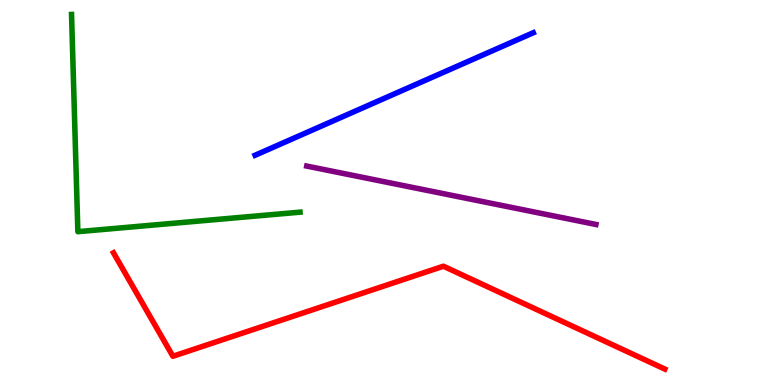[{'lines': ['blue', 'red'], 'intersections': []}, {'lines': ['green', 'red'], 'intersections': []}, {'lines': ['purple', 'red'], 'intersections': []}, {'lines': ['blue', 'green'], 'intersections': []}, {'lines': ['blue', 'purple'], 'intersections': []}, {'lines': ['green', 'purple'], 'intersections': []}]